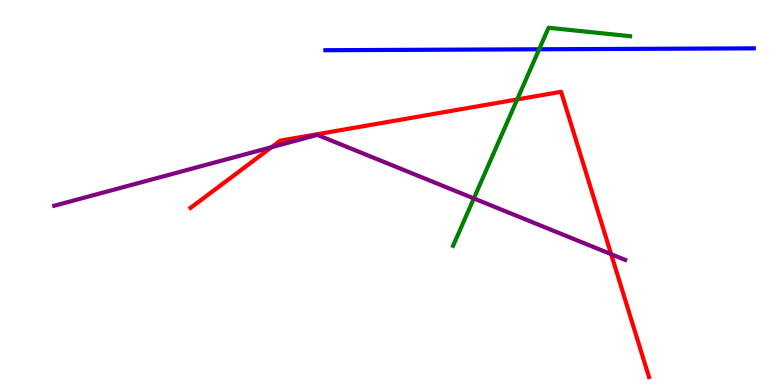[{'lines': ['blue', 'red'], 'intersections': []}, {'lines': ['green', 'red'], 'intersections': [{'x': 6.67, 'y': 7.42}]}, {'lines': ['purple', 'red'], 'intersections': [{'x': 3.5, 'y': 6.18}, {'x': 7.89, 'y': 3.4}]}, {'lines': ['blue', 'green'], 'intersections': [{'x': 6.96, 'y': 8.72}]}, {'lines': ['blue', 'purple'], 'intersections': []}, {'lines': ['green', 'purple'], 'intersections': [{'x': 6.11, 'y': 4.85}]}]